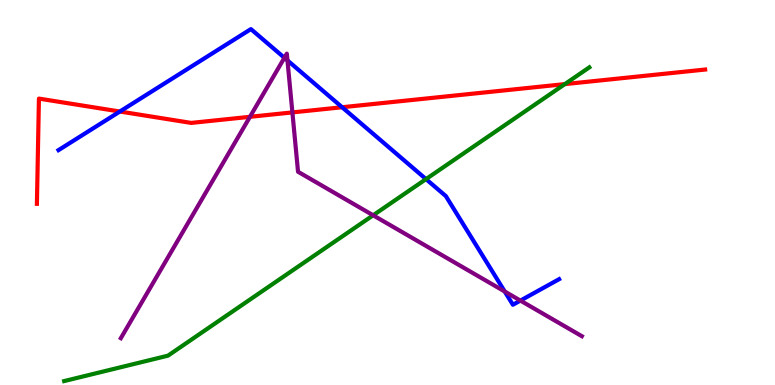[{'lines': ['blue', 'red'], 'intersections': [{'x': 1.55, 'y': 7.1}, {'x': 4.41, 'y': 7.21}]}, {'lines': ['green', 'red'], 'intersections': [{'x': 7.29, 'y': 7.82}]}, {'lines': ['purple', 'red'], 'intersections': [{'x': 3.23, 'y': 6.97}, {'x': 3.77, 'y': 7.08}]}, {'lines': ['blue', 'green'], 'intersections': [{'x': 5.5, 'y': 5.35}]}, {'lines': ['blue', 'purple'], 'intersections': [{'x': 3.67, 'y': 8.5}, {'x': 3.71, 'y': 8.43}, {'x': 6.51, 'y': 2.43}, {'x': 6.71, 'y': 2.19}]}, {'lines': ['green', 'purple'], 'intersections': [{'x': 4.81, 'y': 4.41}]}]